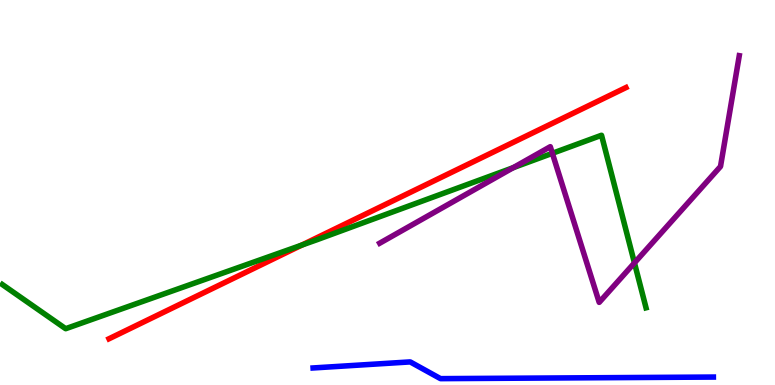[{'lines': ['blue', 'red'], 'intersections': []}, {'lines': ['green', 'red'], 'intersections': [{'x': 3.89, 'y': 3.63}]}, {'lines': ['purple', 'red'], 'intersections': []}, {'lines': ['blue', 'green'], 'intersections': []}, {'lines': ['blue', 'purple'], 'intersections': []}, {'lines': ['green', 'purple'], 'intersections': [{'x': 6.62, 'y': 5.64}, {'x': 7.13, 'y': 6.02}, {'x': 8.19, 'y': 3.17}]}]